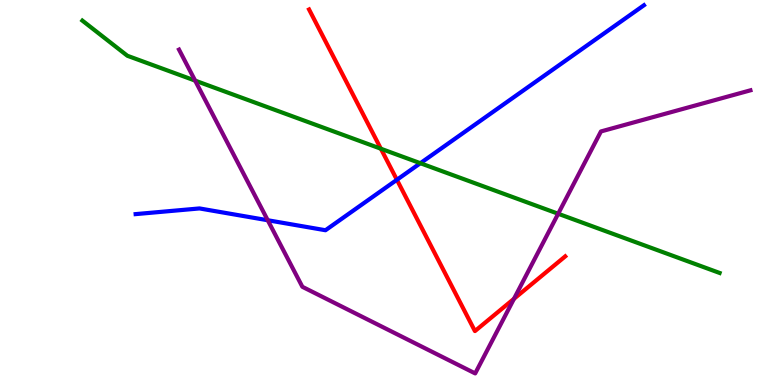[{'lines': ['blue', 'red'], 'intersections': [{'x': 5.12, 'y': 5.33}]}, {'lines': ['green', 'red'], 'intersections': [{'x': 4.91, 'y': 6.14}]}, {'lines': ['purple', 'red'], 'intersections': [{'x': 6.63, 'y': 2.24}]}, {'lines': ['blue', 'green'], 'intersections': [{'x': 5.42, 'y': 5.76}]}, {'lines': ['blue', 'purple'], 'intersections': [{'x': 3.45, 'y': 4.28}]}, {'lines': ['green', 'purple'], 'intersections': [{'x': 2.52, 'y': 7.91}, {'x': 7.2, 'y': 4.45}]}]